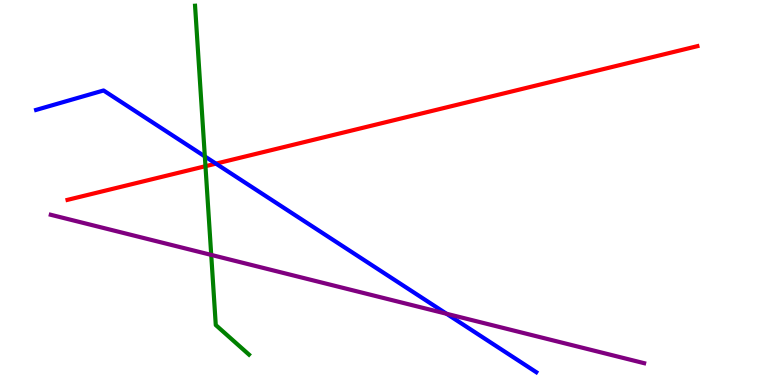[{'lines': ['blue', 'red'], 'intersections': [{'x': 2.79, 'y': 5.75}]}, {'lines': ['green', 'red'], 'intersections': [{'x': 2.65, 'y': 5.68}]}, {'lines': ['purple', 'red'], 'intersections': []}, {'lines': ['blue', 'green'], 'intersections': [{'x': 2.64, 'y': 5.94}]}, {'lines': ['blue', 'purple'], 'intersections': [{'x': 5.76, 'y': 1.85}]}, {'lines': ['green', 'purple'], 'intersections': [{'x': 2.73, 'y': 3.38}]}]